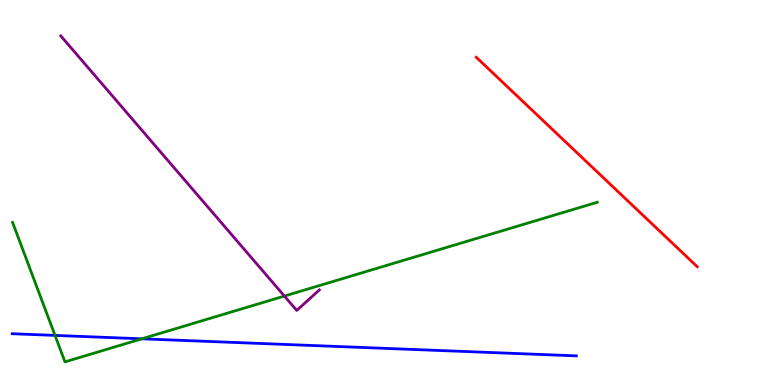[{'lines': ['blue', 'red'], 'intersections': []}, {'lines': ['green', 'red'], 'intersections': []}, {'lines': ['purple', 'red'], 'intersections': []}, {'lines': ['blue', 'green'], 'intersections': [{'x': 0.71, 'y': 1.29}, {'x': 1.83, 'y': 1.2}]}, {'lines': ['blue', 'purple'], 'intersections': []}, {'lines': ['green', 'purple'], 'intersections': [{'x': 3.67, 'y': 2.31}]}]